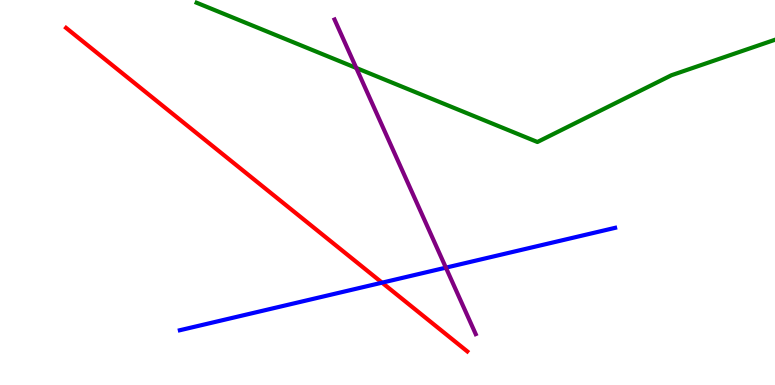[{'lines': ['blue', 'red'], 'intersections': [{'x': 4.93, 'y': 2.66}]}, {'lines': ['green', 'red'], 'intersections': []}, {'lines': ['purple', 'red'], 'intersections': []}, {'lines': ['blue', 'green'], 'intersections': []}, {'lines': ['blue', 'purple'], 'intersections': [{'x': 5.75, 'y': 3.05}]}, {'lines': ['green', 'purple'], 'intersections': [{'x': 4.6, 'y': 8.23}]}]